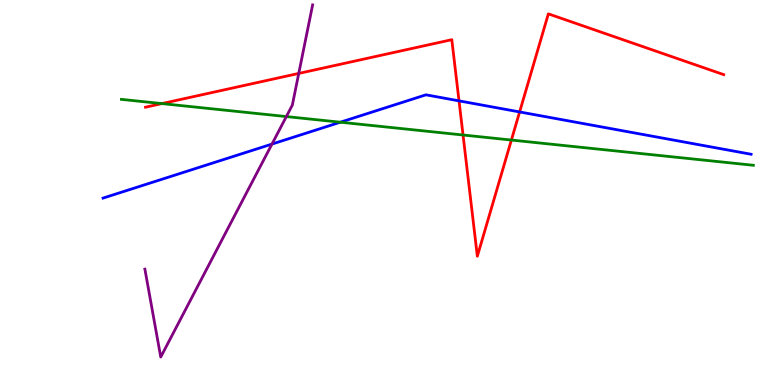[{'lines': ['blue', 'red'], 'intersections': [{'x': 5.92, 'y': 7.38}, {'x': 6.7, 'y': 7.09}]}, {'lines': ['green', 'red'], 'intersections': [{'x': 2.09, 'y': 7.31}, {'x': 5.97, 'y': 6.49}, {'x': 6.6, 'y': 6.36}]}, {'lines': ['purple', 'red'], 'intersections': [{'x': 3.85, 'y': 8.09}]}, {'lines': ['blue', 'green'], 'intersections': [{'x': 4.39, 'y': 6.83}]}, {'lines': ['blue', 'purple'], 'intersections': [{'x': 3.51, 'y': 6.26}]}, {'lines': ['green', 'purple'], 'intersections': [{'x': 3.69, 'y': 6.97}]}]